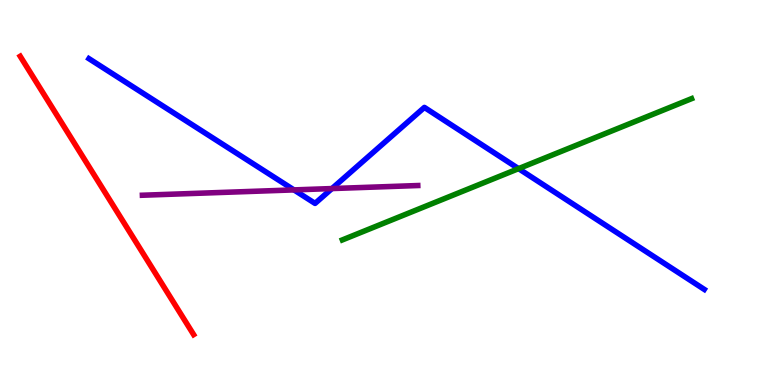[{'lines': ['blue', 'red'], 'intersections': []}, {'lines': ['green', 'red'], 'intersections': []}, {'lines': ['purple', 'red'], 'intersections': []}, {'lines': ['blue', 'green'], 'intersections': [{'x': 6.69, 'y': 5.62}]}, {'lines': ['blue', 'purple'], 'intersections': [{'x': 3.79, 'y': 5.07}, {'x': 4.28, 'y': 5.1}]}, {'lines': ['green', 'purple'], 'intersections': []}]